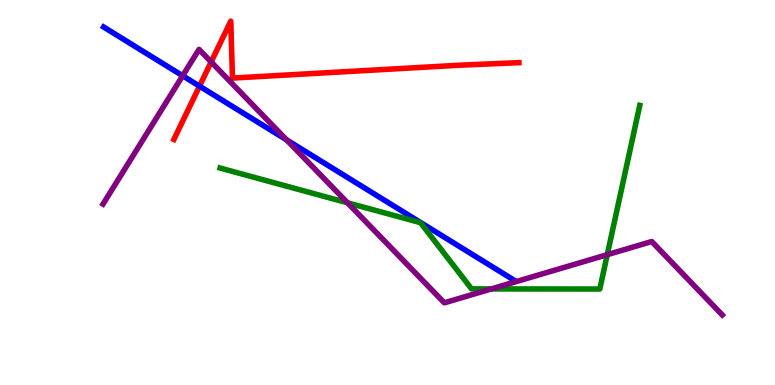[{'lines': ['blue', 'red'], 'intersections': [{'x': 2.57, 'y': 7.76}]}, {'lines': ['green', 'red'], 'intersections': []}, {'lines': ['purple', 'red'], 'intersections': [{'x': 2.72, 'y': 8.39}]}, {'lines': ['blue', 'green'], 'intersections': []}, {'lines': ['blue', 'purple'], 'intersections': [{'x': 2.36, 'y': 8.03}, {'x': 3.7, 'y': 6.37}]}, {'lines': ['green', 'purple'], 'intersections': [{'x': 4.48, 'y': 4.73}, {'x': 6.34, 'y': 2.5}, {'x': 7.84, 'y': 3.39}]}]